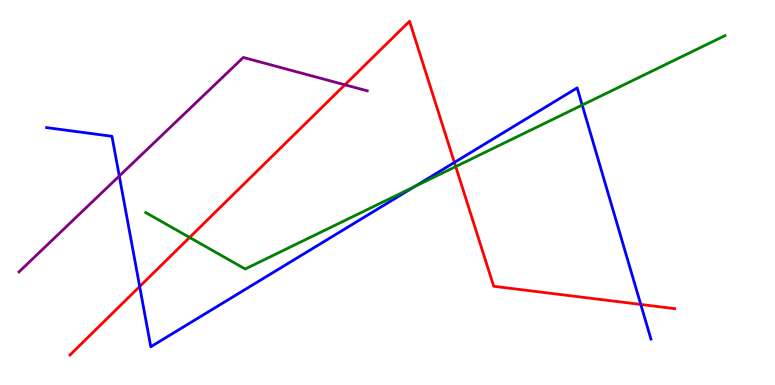[{'lines': ['blue', 'red'], 'intersections': [{'x': 1.8, 'y': 2.56}, {'x': 5.86, 'y': 5.78}, {'x': 8.27, 'y': 2.09}]}, {'lines': ['green', 'red'], 'intersections': [{'x': 2.45, 'y': 3.83}, {'x': 5.88, 'y': 5.67}]}, {'lines': ['purple', 'red'], 'intersections': [{'x': 4.45, 'y': 7.8}]}, {'lines': ['blue', 'green'], 'intersections': [{'x': 5.35, 'y': 5.16}, {'x': 7.51, 'y': 7.27}]}, {'lines': ['blue', 'purple'], 'intersections': [{'x': 1.54, 'y': 5.43}]}, {'lines': ['green', 'purple'], 'intersections': []}]